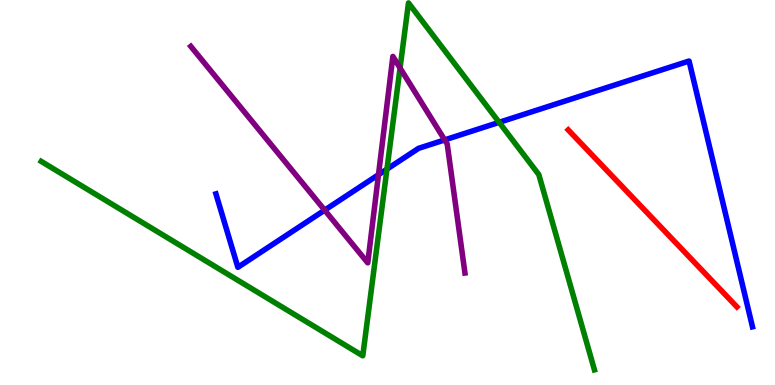[{'lines': ['blue', 'red'], 'intersections': []}, {'lines': ['green', 'red'], 'intersections': []}, {'lines': ['purple', 'red'], 'intersections': []}, {'lines': ['blue', 'green'], 'intersections': [{'x': 4.99, 'y': 5.61}, {'x': 6.44, 'y': 6.82}]}, {'lines': ['blue', 'purple'], 'intersections': [{'x': 4.19, 'y': 4.54}, {'x': 4.88, 'y': 5.46}, {'x': 5.74, 'y': 6.37}]}, {'lines': ['green', 'purple'], 'intersections': [{'x': 5.16, 'y': 8.23}]}]